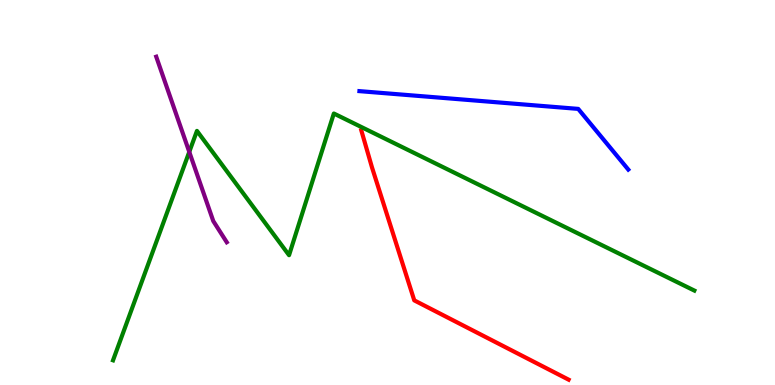[{'lines': ['blue', 'red'], 'intersections': []}, {'lines': ['green', 'red'], 'intersections': []}, {'lines': ['purple', 'red'], 'intersections': []}, {'lines': ['blue', 'green'], 'intersections': []}, {'lines': ['blue', 'purple'], 'intersections': []}, {'lines': ['green', 'purple'], 'intersections': [{'x': 2.44, 'y': 6.05}]}]